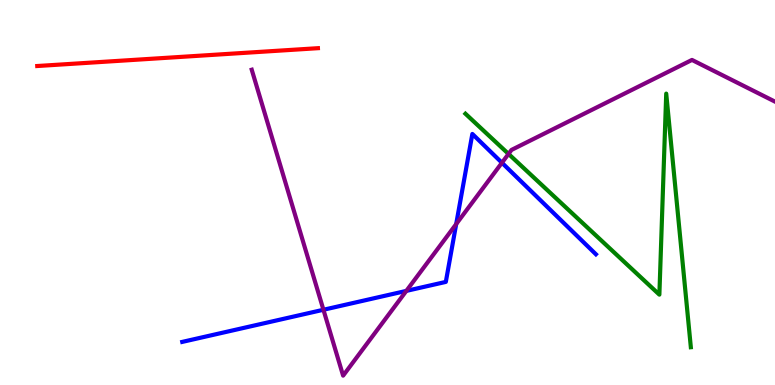[{'lines': ['blue', 'red'], 'intersections': []}, {'lines': ['green', 'red'], 'intersections': []}, {'lines': ['purple', 'red'], 'intersections': []}, {'lines': ['blue', 'green'], 'intersections': []}, {'lines': ['blue', 'purple'], 'intersections': [{'x': 4.17, 'y': 1.95}, {'x': 5.24, 'y': 2.44}, {'x': 5.89, 'y': 4.18}, {'x': 6.48, 'y': 5.77}]}, {'lines': ['green', 'purple'], 'intersections': [{'x': 6.56, 'y': 6.0}]}]